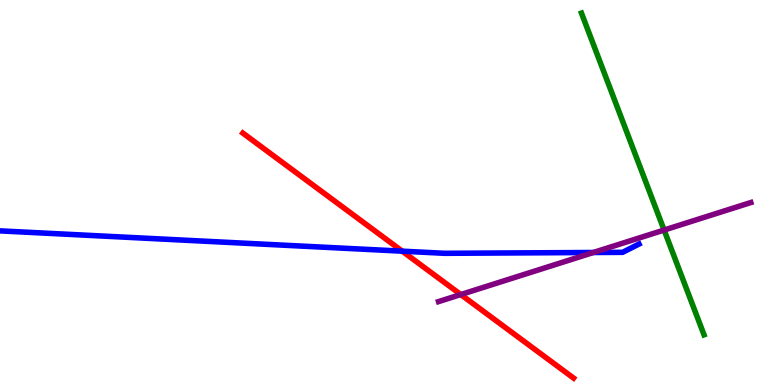[{'lines': ['blue', 'red'], 'intersections': [{'x': 5.19, 'y': 3.48}]}, {'lines': ['green', 'red'], 'intersections': []}, {'lines': ['purple', 'red'], 'intersections': [{'x': 5.95, 'y': 2.35}]}, {'lines': ['blue', 'green'], 'intersections': []}, {'lines': ['blue', 'purple'], 'intersections': [{'x': 7.66, 'y': 3.44}]}, {'lines': ['green', 'purple'], 'intersections': [{'x': 8.57, 'y': 4.02}]}]